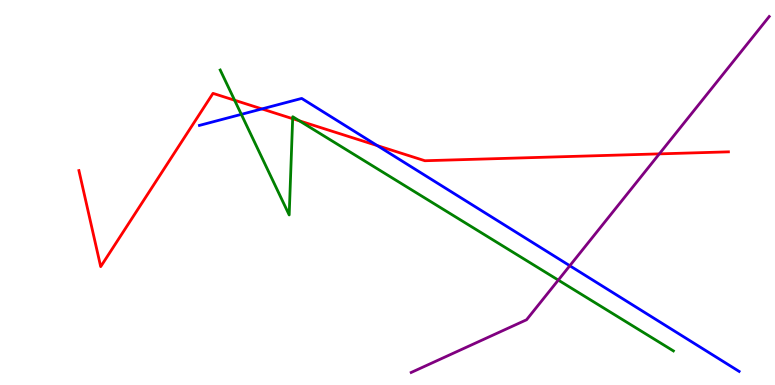[{'lines': ['blue', 'red'], 'intersections': [{'x': 3.38, 'y': 7.17}, {'x': 4.87, 'y': 6.22}]}, {'lines': ['green', 'red'], 'intersections': [{'x': 3.03, 'y': 7.4}, {'x': 3.78, 'y': 6.92}, {'x': 3.86, 'y': 6.86}]}, {'lines': ['purple', 'red'], 'intersections': [{'x': 8.51, 'y': 6.0}]}, {'lines': ['blue', 'green'], 'intersections': [{'x': 3.11, 'y': 7.03}]}, {'lines': ['blue', 'purple'], 'intersections': [{'x': 7.35, 'y': 3.1}]}, {'lines': ['green', 'purple'], 'intersections': [{'x': 7.2, 'y': 2.72}]}]